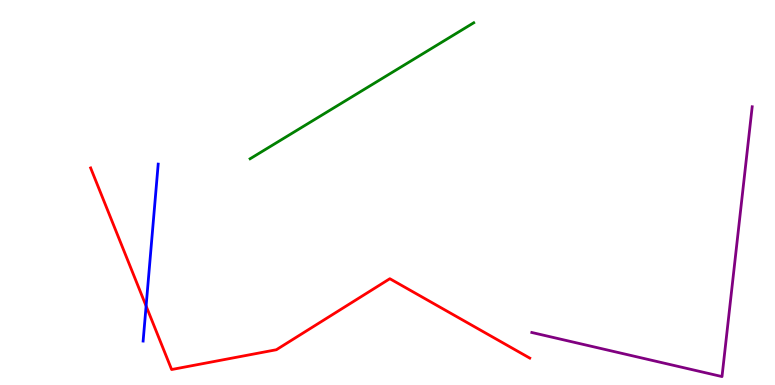[{'lines': ['blue', 'red'], 'intersections': [{'x': 1.89, 'y': 2.05}]}, {'lines': ['green', 'red'], 'intersections': []}, {'lines': ['purple', 'red'], 'intersections': []}, {'lines': ['blue', 'green'], 'intersections': []}, {'lines': ['blue', 'purple'], 'intersections': []}, {'lines': ['green', 'purple'], 'intersections': []}]